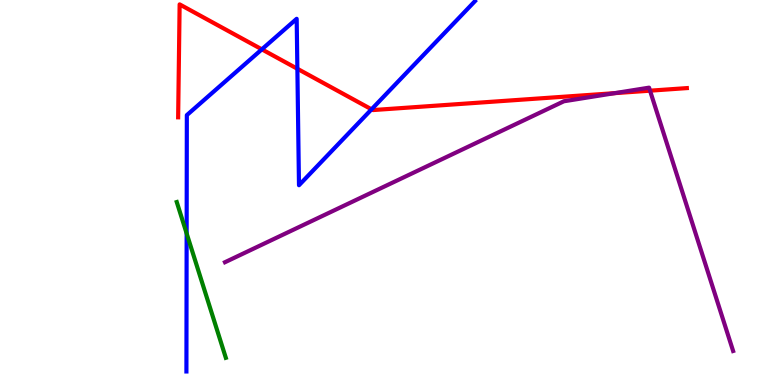[{'lines': ['blue', 'red'], 'intersections': [{'x': 3.38, 'y': 8.72}, {'x': 3.84, 'y': 8.21}, {'x': 4.79, 'y': 7.16}]}, {'lines': ['green', 'red'], 'intersections': []}, {'lines': ['purple', 'red'], 'intersections': [{'x': 7.93, 'y': 7.58}, {'x': 8.39, 'y': 7.64}]}, {'lines': ['blue', 'green'], 'intersections': [{'x': 2.41, 'y': 3.94}]}, {'lines': ['blue', 'purple'], 'intersections': []}, {'lines': ['green', 'purple'], 'intersections': []}]